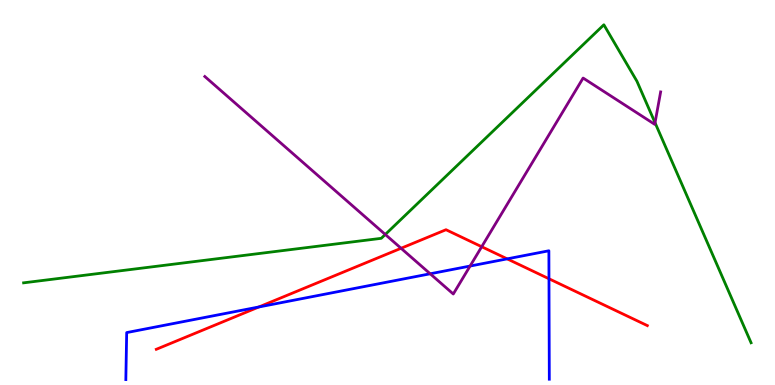[{'lines': ['blue', 'red'], 'intersections': [{'x': 3.34, 'y': 2.03}, {'x': 6.54, 'y': 3.28}, {'x': 7.08, 'y': 2.76}]}, {'lines': ['green', 'red'], 'intersections': []}, {'lines': ['purple', 'red'], 'intersections': [{'x': 5.17, 'y': 3.55}, {'x': 6.22, 'y': 3.59}]}, {'lines': ['blue', 'green'], 'intersections': []}, {'lines': ['blue', 'purple'], 'intersections': [{'x': 5.55, 'y': 2.89}, {'x': 6.07, 'y': 3.09}]}, {'lines': ['green', 'purple'], 'intersections': [{'x': 4.97, 'y': 3.91}, {'x': 8.45, 'y': 6.81}]}]